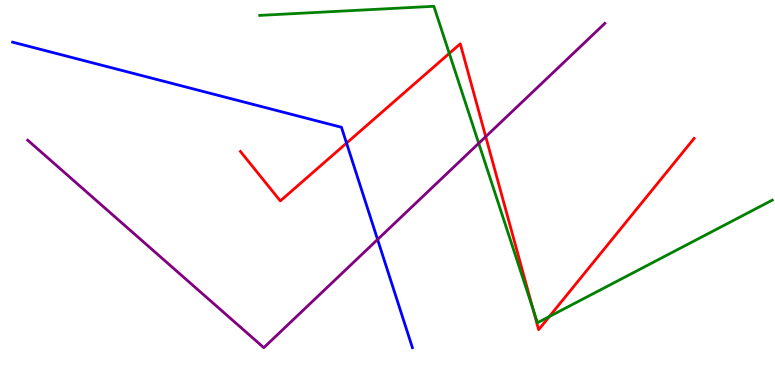[{'lines': ['blue', 'red'], 'intersections': [{'x': 4.47, 'y': 6.28}]}, {'lines': ['green', 'red'], 'intersections': [{'x': 5.8, 'y': 8.61}, {'x': 6.88, 'y': 1.99}, {'x': 7.09, 'y': 1.78}]}, {'lines': ['purple', 'red'], 'intersections': [{'x': 6.27, 'y': 6.45}]}, {'lines': ['blue', 'green'], 'intersections': []}, {'lines': ['blue', 'purple'], 'intersections': [{'x': 4.87, 'y': 3.78}]}, {'lines': ['green', 'purple'], 'intersections': [{'x': 6.18, 'y': 6.28}]}]